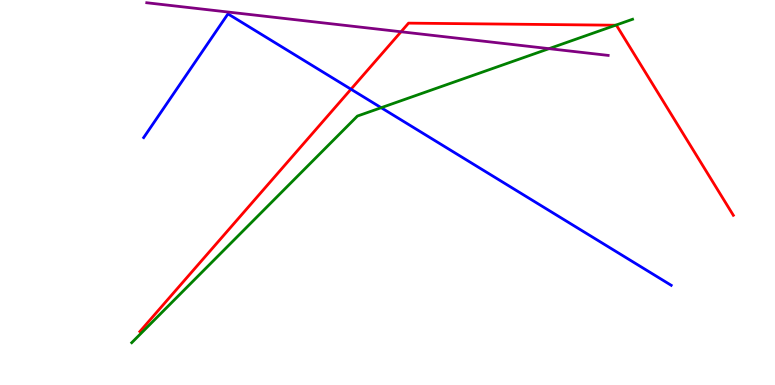[{'lines': ['blue', 'red'], 'intersections': [{'x': 4.53, 'y': 7.68}]}, {'lines': ['green', 'red'], 'intersections': [{'x': 7.94, 'y': 9.34}]}, {'lines': ['purple', 'red'], 'intersections': [{'x': 5.17, 'y': 9.17}]}, {'lines': ['blue', 'green'], 'intersections': [{'x': 4.92, 'y': 7.2}]}, {'lines': ['blue', 'purple'], 'intersections': []}, {'lines': ['green', 'purple'], 'intersections': [{'x': 7.08, 'y': 8.74}]}]